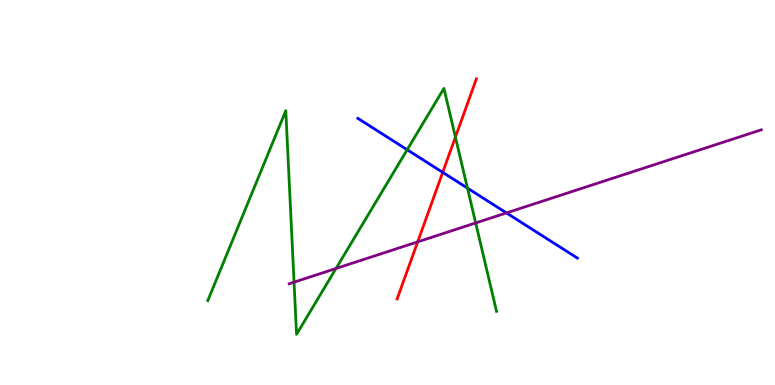[{'lines': ['blue', 'red'], 'intersections': [{'x': 5.71, 'y': 5.52}]}, {'lines': ['green', 'red'], 'intersections': [{'x': 5.88, 'y': 6.44}]}, {'lines': ['purple', 'red'], 'intersections': [{'x': 5.39, 'y': 3.72}]}, {'lines': ['blue', 'green'], 'intersections': [{'x': 5.25, 'y': 6.11}, {'x': 6.03, 'y': 5.11}]}, {'lines': ['blue', 'purple'], 'intersections': [{'x': 6.53, 'y': 4.47}]}, {'lines': ['green', 'purple'], 'intersections': [{'x': 3.79, 'y': 2.67}, {'x': 4.34, 'y': 3.03}, {'x': 6.14, 'y': 4.21}]}]